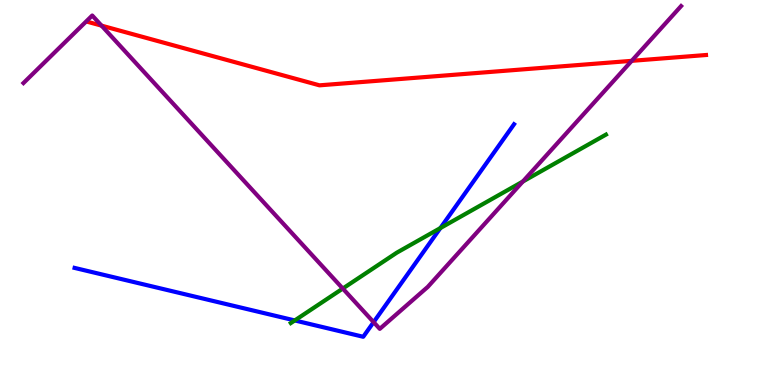[{'lines': ['blue', 'red'], 'intersections': []}, {'lines': ['green', 'red'], 'intersections': []}, {'lines': ['purple', 'red'], 'intersections': [{'x': 1.31, 'y': 9.33}, {'x': 8.15, 'y': 8.42}]}, {'lines': ['blue', 'green'], 'intersections': [{'x': 3.8, 'y': 1.68}, {'x': 5.68, 'y': 4.08}]}, {'lines': ['blue', 'purple'], 'intersections': [{'x': 4.82, 'y': 1.63}]}, {'lines': ['green', 'purple'], 'intersections': [{'x': 4.42, 'y': 2.51}, {'x': 6.75, 'y': 5.28}]}]